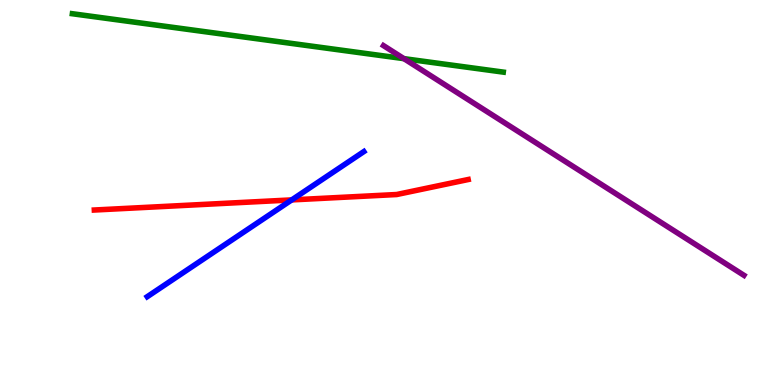[{'lines': ['blue', 'red'], 'intersections': [{'x': 3.76, 'y': 4.81}]}, {'lines': ['green', 'red'], 'intersections': []}, {'lines': ['purple', 'red'], 'intersections': []}, {'lines': ['blue', 'green'], 'intersections': []}, {'lines': ['blue', 'purple'], 'intersections': []}, {'lines': ['green', 'purple'], 'intersections': [{'x': 5.21, 'y': 8.48}]}]